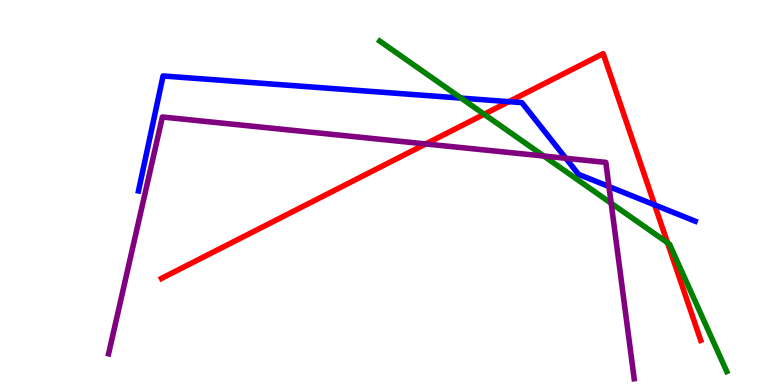[{'lines': ['blue', 'red'], 'intersections': [{'x': 6.57, 'y': 7.36}, {'x': 8.45, 'y': 4.68}]}, {'lines': ['green', 'red'], 'intersections': [{'x': 6.25, 'y': 7.03}, {'x': 8.61, 'y': 3.7}]}, {'lines': ['purple', 'red'], 'intersections': [{'x': 5.49, 'y': 6.26}]}, {'lines': ['blue', 'green'], 'intersections': [{'x': 5.95, 'y': 7.45}]}, {'lines': ['blue', 'purple'], 'intersections': [{'x': 7.3, 'y': 5.89}, {'x': 7.86, 'y': 5.15}]}, {'lines': ['green', 'purple'], 'intersections': [{'x': 7.02, 'y': 5.95}, {'x': 7.89, 'y': 4.72}]}]